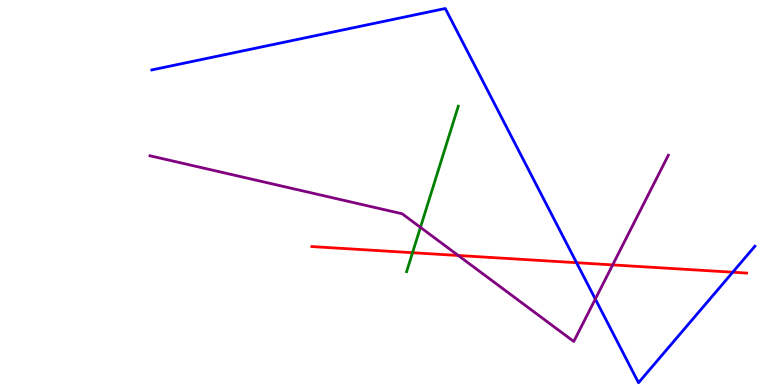[{'lines': ['blue', 'red'], 'intersections': [{'x': 7.44, 'y': 3.18}, {'x': 9.45, 'y': 2.93}]}, {'lines': ['green', 'red'], 'intersections': [{'x': 5.32, 'y': 3.44}]}, {'lines': ['purple', 'red'], 'intersections': [{'x': 5.91, 'y': 3.36}, {'x': 7.91, 'y': 3.12}]}, {'lines': ['blue', 'green'], 'intersections': []}, {'lines': ['blue', 'purple'], 'intersections': [{'x': 7.68, 'y': 2.23}]}, {'lines': ['green', 'purple'], 'intersections': [{'x': 5.43, 'y': 4.09}]}]